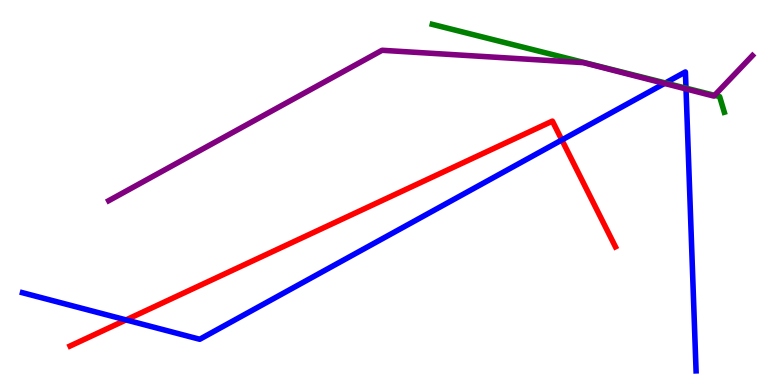[{'lines': ['blue', 'red'], 'intersections': [{'x': 1.63, 'y': 1.69}, {'x': 7.25, 'y': 6.36}]}, {'lines': ['green', 'red'], 'intersections': []}, {'lines': ['purple', 'red'], 'intersections': []}, {'lines': ['blue', 'green'], 'intersections': [{'x': 8.59, 'y': 7.84}, {'x': 8.85, 'y': 7.71}]}, {'lines': ['blue', 'purple'], 'intersections': [{'x': 8.57, 'y': 7.83}, {'x': 8.85, 'y': 7.69}]}, {'lines': ['green', 'purple'], 'intersections': [{'x': 9.22, 'y': 7.52}]}]